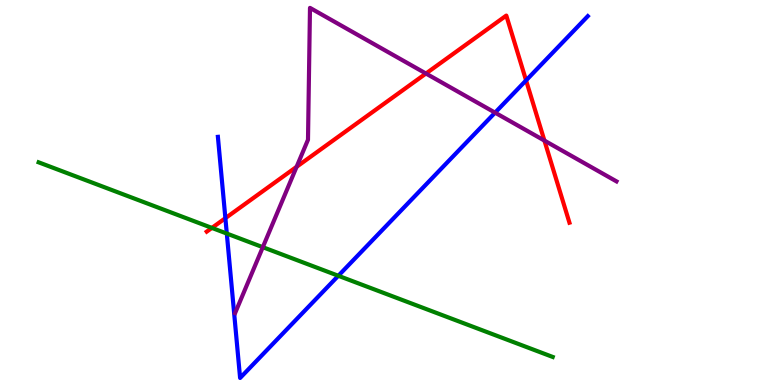[{'lines': ['blue', 'red'], 'intersections': [{'x': 2.91, 'y': 4.33}, {'x': 6.79, 'y': 7.91}]}, {'lines': ['green', 'red'], 'intersections': [{'x': 2.73, 'y': 4.08}]}, {'lines': ['purple', 'red'], 'intersections': [{'x': 3.83, 'y': 5.67}, {'x': 5.5, 'y': 8.09}, {'x': 7.02, 'y': 6.35}]}, {'lines': ['blue', 'green'], 'intersections': [{'x': 2.93, 'y': 3.93}, {'x': 4.37, 'y': 2.84}]}, {'lines': ['blue', 'purple'], 'intersections': [{'x': 6.39, 'y': 7.07}]}, {'lines': ['green', 'purple'], 'intersections': [{'x': 3.39, 'y': 3.58}]}]